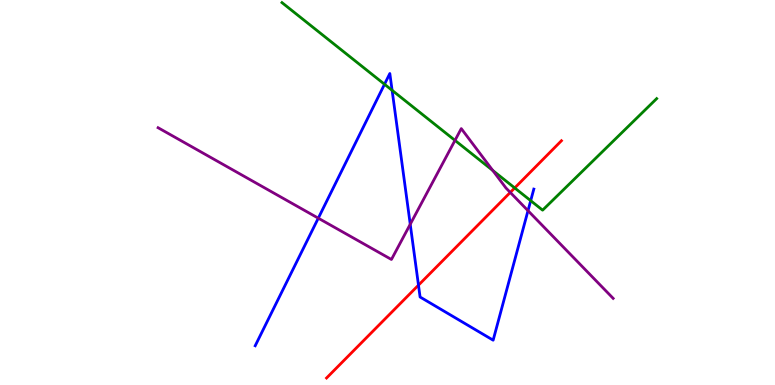[{'lines': ['blue', 'red'], 'intersections': [{'x': 5.4, 'y': 2.59}]}, {'lines': ['green', 'red'], 'intersections': [{'x': 6.64, 'y': 5.12}]}, {'lines': ['purple', 'red'], 'intersections': [{'x': 6.58, 'y': 5.0}]}, {'lines': ['blue', 'green'], 'intersections': [{'x': 4.96, 'y': 7.81}, {'x': 5.06, 'y': 7.65}, {'x': 6.85, 'y': 4.79}]}, {'lines': ['blue', 'purple'], 'intersections': [{'x': 4.11, 'y': 4.33}, {'x': 5.29, 'y': 4.18}, {'x': 6.81, 'y': 4.53}]}, {'lines': ['green', 'purple'], 'intersections': [{'x': 5.87, 'y': 6.35}, {'x': 6.36, 'y': 5.57}]}]